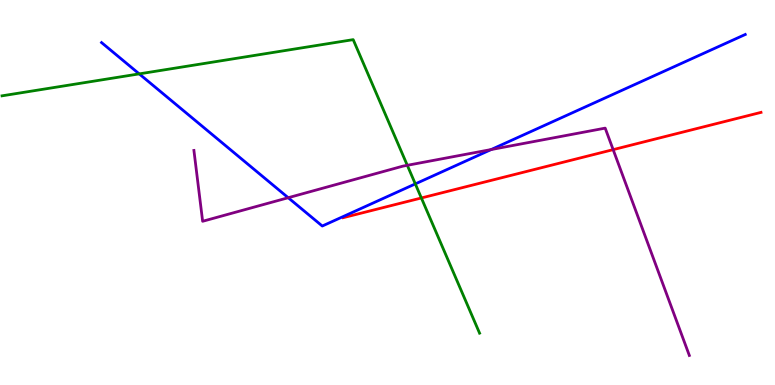[{'lines': ['blue', 'red'], 'intersections': []}, {'lines': ['green', 'red'], 'intersections': [{'x': 5.44, 'y': 4.86}]}, {'lines': ['purple', 'red'], 'intersections': [{'x': 7.91, 'y': 6.11}]}, {'lines': ['blue', 'green'], 'intersections': [{'x': 1.8, 'y': 8.08}, {'x': 5.36, 'y': 5.22}]}, {'lines': ['blue', 'purple'], 'intersections': [{'x': 3.72, 'y': 4.86}, {'x': 6.34, 'y': 6.12}]}, {'lines': ['green', 'purple'], 'intersections': [{'x': 5.26, 'y': 5.71}]}]